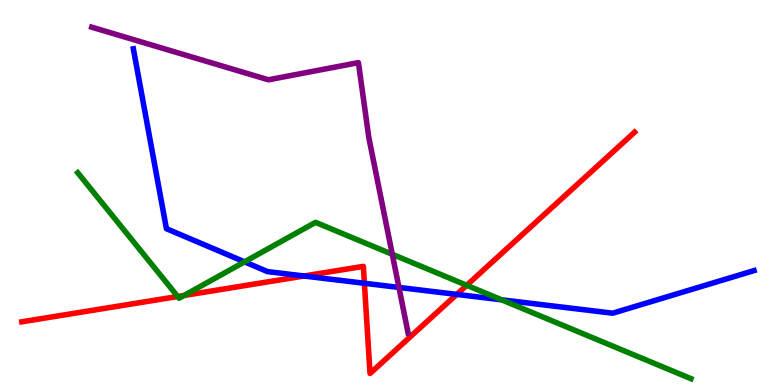[{'lines': ['blue', 'red'], 'intersections': [{'x': 3.92, 'y': 2.83}, {'x': 4.7, 'y': 2.64}, {'x': 5.89, 'y': 2.35}]}, {'lines': ['green', 'red'], 'intersections': [{'x': 2.29, 'y': 2.3}, {'x': 2.38, 'y': 2.33}, {'x': 6.02, 'y': 2.59}]}, {'lines': ['purple', 'red'], 'intersections': []}, {'lines': ['blue', 'green'], 'intersections': [{'x': 3.16, 'y': 3.2}, {'x': 6.47, 'y': 2.21}]}, {'lines': ['blue', 'purple'], 'intersections': [{'x': 5.15, 'y': 2.53}]}, {'lines': ['green', 'purple'], 'intersections': [{'x': 5.06, 'y': 3.39}]}]